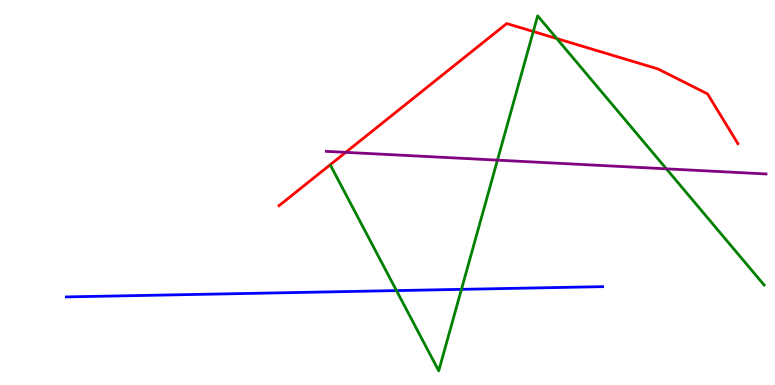[{'lines': ['blue', 'red'], 'intersections': []}, {'lines': ['green', 'red'], 'intersections': [{'x': 6.88, 'y': 9.18}, {'x': 7.18, 'y': 9.0}]}, {'lines': ['purple', 'red'], 'intersections': [{'x': 4.46, 'y': 6.04}]}, {'lines': ['blue', 'green'], 'intersections': [{'x': 5.12, 'y': 2.45}, {'x': 5.95, 'y': 2.48}]}, {'lines': ['blue', 'purple'], 'intersections': []}, {'lines': ['green', 'purple'], 'intersections': [{'x': 6.42, 'y': 5.84}, {'x': 8.6, 'y': 5.61}]}]